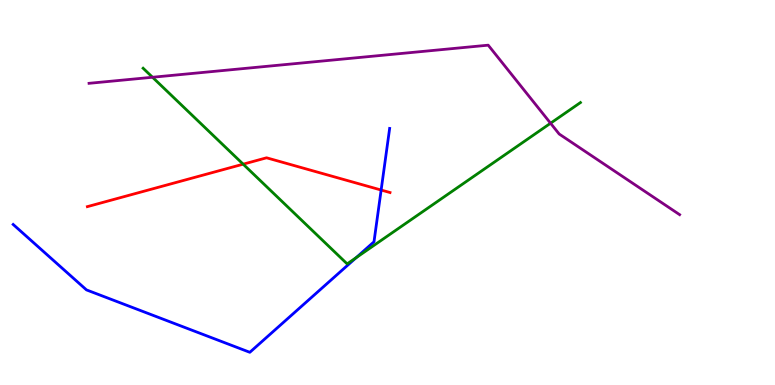[{'lines': ['blue', 'red'], 'intersections': [{'x': 4.92, 'y': 5.06}]}, {'lines': ['green', 'red'], 'intersections': [{'x': 3.14, 'y': 5.74}]}, {'lines': ['purple', 'red'], 'intersections': []}, {'lines': ['blue', 'green'], 'intersections': [{'x': 4.59, 'y': 3.31}]}, {'lines': ['blue', 'purple'], 'intersections': []}, {'lines': ['green', 'purple'], 'intersections': [{'x': 1.97, 'y': 7.99}, {'x': 7.1, 'y': 6.8}]}]